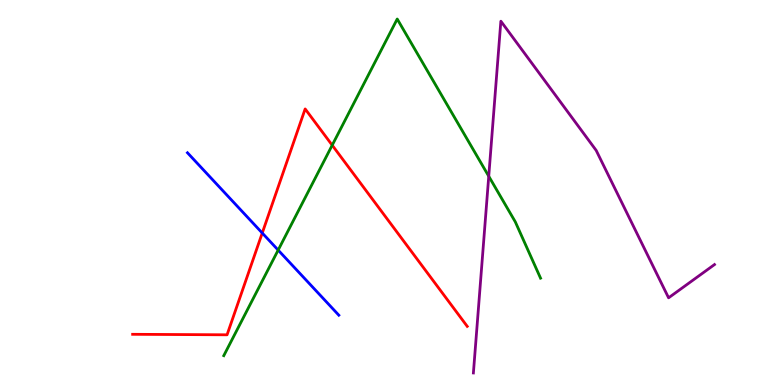[{'lines': ['blue', 'red'], 'intersections': [{'x': 3.38, 'y': 3.95}]}, {'lines': ['green', 'red'], 'intersections': [{'x': 4.29, 'y': 6.23}]}, {'lines': ['purple', 'red'], 'intersections': []}, {'lines': ['blue', 'green'], 'intersections': [{'x': 3.59, 'y': 3.5}]}, {'lines': ['blue', 'purple'], 'intersections': []}, {'lines': ['green', 'purple'], 'intersections': [{'x': 6.31, 'y': 5.42}]}]